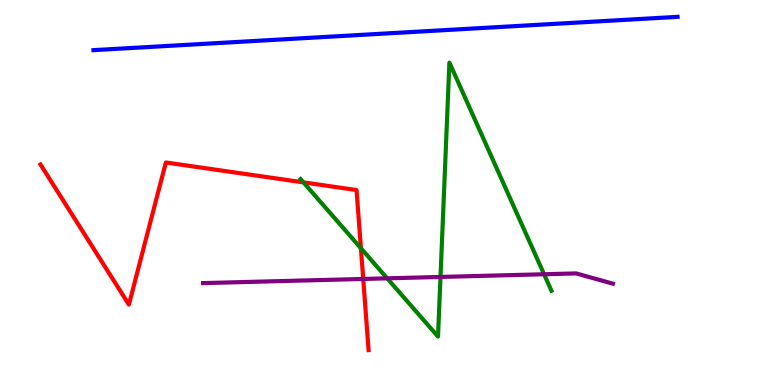[{'lines': ['blue', 'red'], 'intersections': []}, {'lines': ['green', 'red'], 'intersections': [{'x': 3.92, 'y': 5.26}, {'x': 4.66, 'y': 3.55}]}, {'lines': ['purple', 'red'], 'intersections': [{'x': 4.69, 'y': 2.75}]}, {'lines': ['blue', 'green'], 'intersections': []}, {'lines': ['blue', 'purple'], 'intersections': []}, {'lines': ['green', 'purple'], 'intersections': [{'x': 5.0, 'y': 2.77}, {'x': 5.68, 'y': 2.81}, {'x': 7.02, 'y': 2.88}]}]